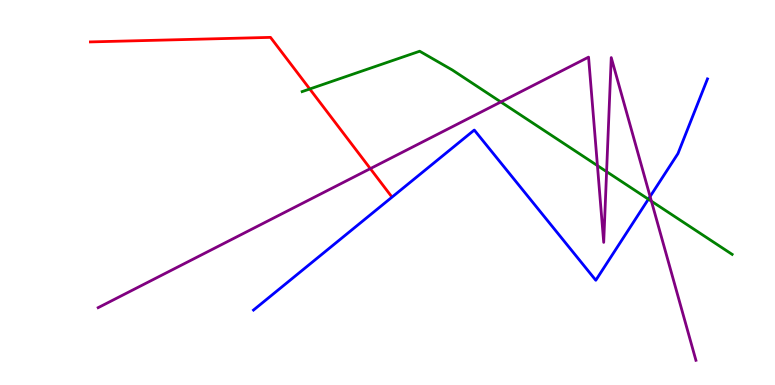[{'lines': ['blue', 'red'], 'intersections': []}, {'lines': ['green', 'red'], 'intersections': [{'x': 4.0, 'y': 7.69}]}, {'lines': ['purple', 'red'], 'intersections': [{'x': 4.78, 'y': 5.62}]}, {'lines': ['blue', 'green'], 'intersections': [{'x': 8.37, 'y': 4.83}]}, {'lines': ['blue', 'purple'], 'intersections': [{'x': 8.39, 'y': 4.9}]}, {'lines': ['green', 'purple'], 'intersections': [{'x': 6.46, 'y': 7.35}, {'x': 7.71, 'y': 5.7}, {'x': 7.83, 'y': 5.54}, {'x': 8.41, 'y': 4.77}]}]